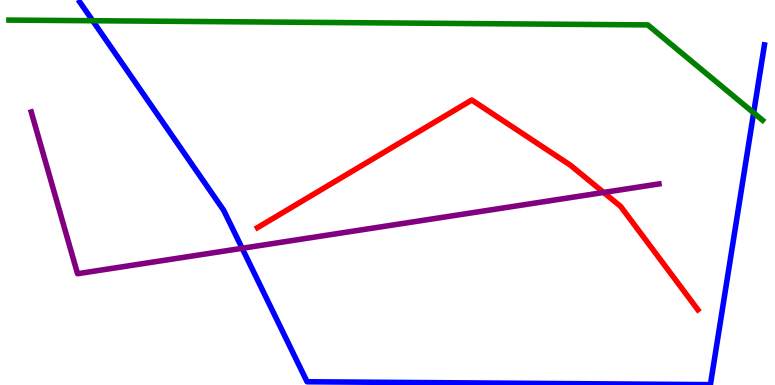[{'lines': ['blue', 'red'], 'intersections': []}, {'lines': ['green', 'red'], 'intersections': []}, {'lines': ['purple', 'red'], 'intersections': [{'x': 7.79, 'y': 5.0}]}, {'lines': ['blue', 'green'], 'intersections': [{'x': 1.2, 'y': 9.46}, {'x': 9.72, 'y': 7.07}]}, {'lines': ['blue', 'purple'], 'intersections': [{'x': 3.12, 'y': 3.55}]}, {'lines': ['green', 'purple'], 'intersections': []}]